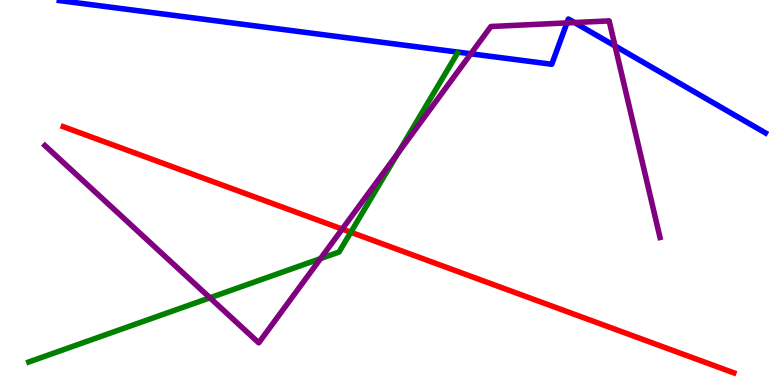[{'lines': ['blue', 'red'], 'intersections': []}, {'lines': ['green', 'red'], 'intersections': [{'x': 4.53, 'y': 3.97}]}, {'lines': ['purple', 'red'], 'intersections': [{'x': 4.42, 'y': 4.05}]}, {'lines': ['blue', 'green'], 'intersections': []}, {'lines': ['blue', 'purple'], 'intersections': [{'x': 6.08, 'y': 8.6}, {'x': 7.32, 'y': 9.41}, {'x': 7.41, 'y': 9.41}, {'x': 7.94, 'y': 8.81}]}, {'lines': ['green', 'purple'], 'intersections': [{'x': 2.71, 'y': 2.27}, {'x': 4.14, 'y': 3.28}, {'x': 5.13, 'y': 6.02}]}]